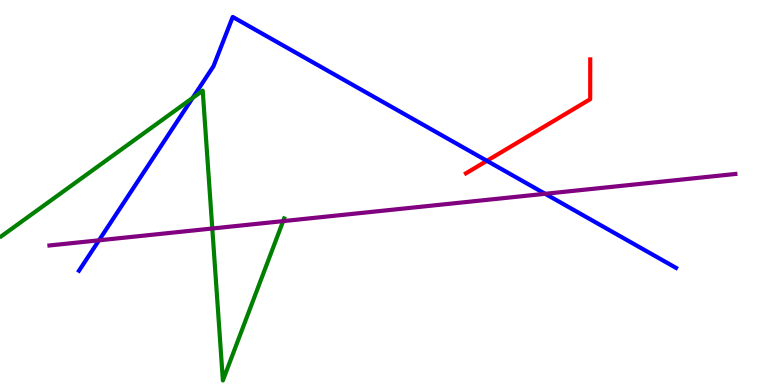[{'lines': ['blue', 'red'], 'intersections': [{'x': 6.28, 'y': 5.82}]}, {'lines': ['green', 'red'], 'intersections': []}, {'lines': ['purple', 'red'], 'intersections': []}, {'lines': ['blue', 'green'], 'intersections': [{'x': 2.49, 'y': 7.46}]}, {'lines': ['blue', 'purple'], 'intersections': [{'x': 1.28, 'y': 3.76}, {'x': 7.03, 'y': 4.97}]}, {'lines': ['green', 'purple'], 'intersections': [{'x': 2.74, 'y': 4.07}, {'x': 3.65, 'y': 4.26}]}]